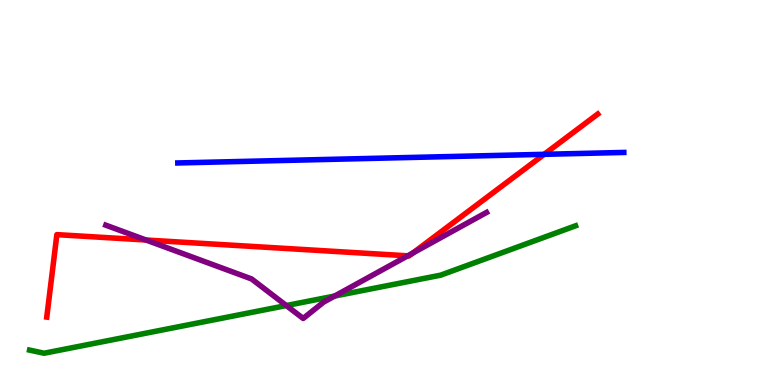[{'lines': ['blue', 'red'], 'intersections': [{'x': 7.02, 'y': 5.99}]}, {'lines': ['green', 'red'], 'intersections': []}, {'lines': ['purple', 'red'], 'intersections': [{'x': 1.88, 'y': 3.77}, {'x': 5.26, 'y': 3.36}, {'x': 5.33, 'y': 3.43}]}, {'lines': ['blue', 'green'], 'intersections': []}, {'lines': ['blue', 'purple'], 'intersections': []}, {'lines': ['green', 'purple'], 'intersections': [{'x': 3.69, 'y': 2.06}, {'x': 4.32, 'y': 2.31}]}]